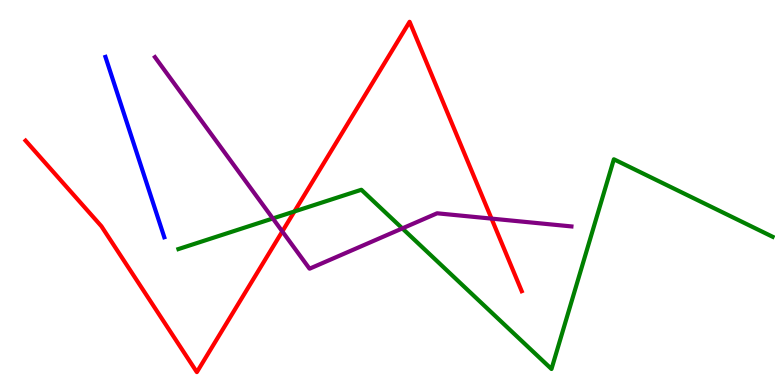[{'lines': ['blue', 'red'], 'intersections': []}, {'lines': ['green', 'red'], 'intersections': [{'x': 3.8, 'y': 4.51}]}, {'lines': ['purple', 'red'], 'intersections': [{'x': 3.64, 'y': 3.99}, {'x': 6.34, 'y': 4.32}]}, {'lines': ['blue', 'green'], 'intersections': []}, {'lines': ['blue', 'purple'], 'intersections': []}, {'lines': ['green', 'purple'], 'intersections': [{'x': 3.52, 'y': 4.33}, {'x': 5.19, 'y': 4.07}]}]